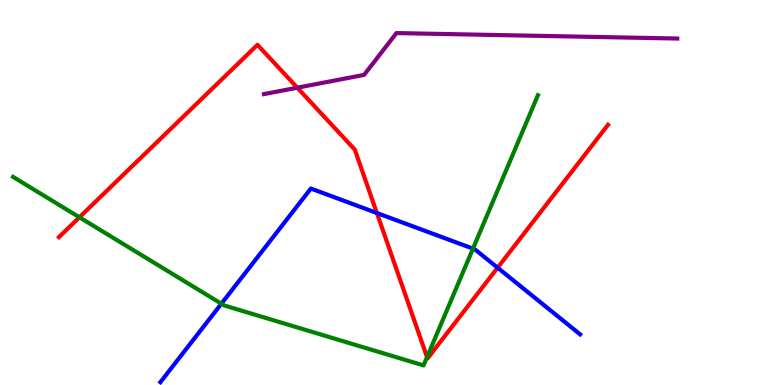[{'lines': ['blue', 'red'], 'intersections': [{'x': 4.86, 'y': 4.47}, {'x': 6.42, 'y': 3.05}]}, {'lines': ['green', 'red'], 'intersections': [{'x': 1.02, 'y': 4.36}, {'x': 5.51, 'y': 0.724}]}, {'lines': ['purple', 'red'], 'intersections': [{'x': 3.84, 'y': 7.72}]}, {'lines': ['blue', 'green'], 'intersections': [{'x': 2.86, 'y': 2.11}, {'x': 6.1, 'y': 3.54}]}, {'lines': ['blue', 'purple'], 'intersections': []}, {'lines': ['green', 'purple'], 'intersections': []}]